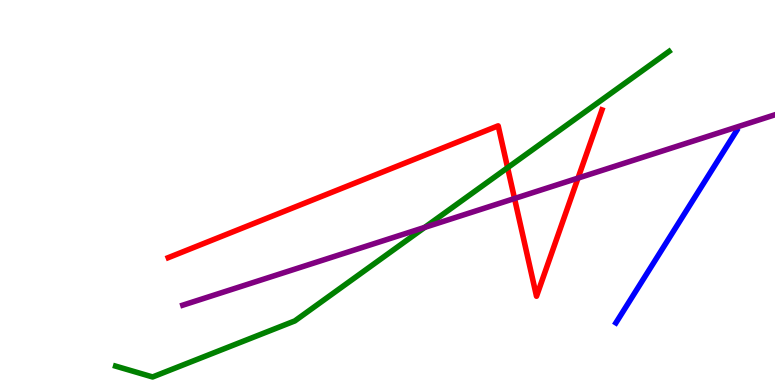[{'lines': ['blue', 'red'], 'intersections': []}, {'lines': ['green', 'red'], 'intersections': [{'x': 6.55, 'y': 5.64}]}, {'lines': ['purple', 'red'], 'intersections': [{'x': 6.64, 'y': 4.84}, {'x': 7.46, 'y': 5.37}]}, {'lines': ['blue', 'green'], 'intersections': []}, {'lines': ['blue', 'purple'], 'intersections': []}, {'lines': ['green', 'purple'], 'intersections': [{'x': 5.48, 'y': 4.09}]}]